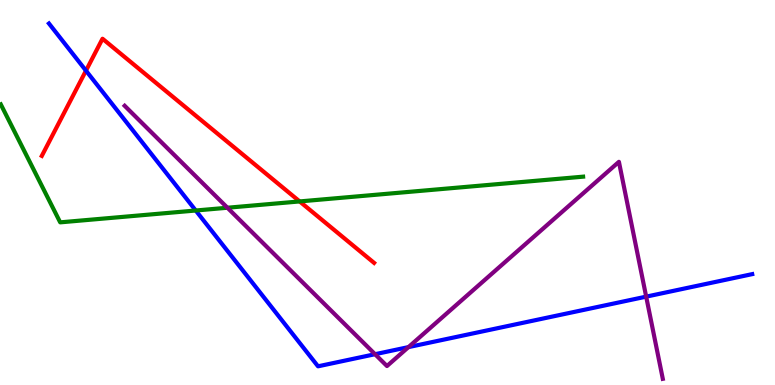[{'lines': ['blue', 'red'], 'intersections': [{'x': 1.11, 'y': 8.16}]}, {'lines': ['green', 'red'], 'intersections': [{'x': 3.87, 'y': 4.77}]}, {'lines': ['purple', 'red'], 'intersections': []}, {'lines': ['blue', 'green'], 'intersections': [{'x': 2.53, 'y': 4.53}]}, {'lines': ['blue', 'purple'], 'intersections': [{'x': 4.84, 'y': 0.8}, {'x': 5.27, 'y': 0.984}, {'x': 8.34, 'y': 2.3}]}, {'lines': ['green', 'purple'], 'intersections': [{'x': 2.93, 'y': 4.6}]}]